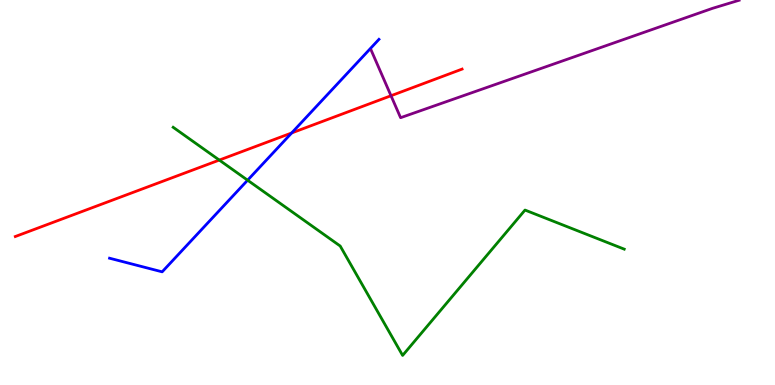[{'lines': ['blue', 'red'], 'intersections': [{'x': 3.76, 'y': 6.55}]}, {'lines': ['green', 'red'], 'intersections': [{'x': 2.83, 'y': 5.84}]}, {'lines': ['purple', 'red'], 'intersections': [{'x': 5.05, 'y': 7.51}]}, {'lines': ['blue', 'green'], 'intersections': [{'x': 3.19, 'y': 5.32}]}, {'lines': ['blue', 'purple'], 'intersections': []}, {'lines': ['green', 'purple'], 'intersections': []}]